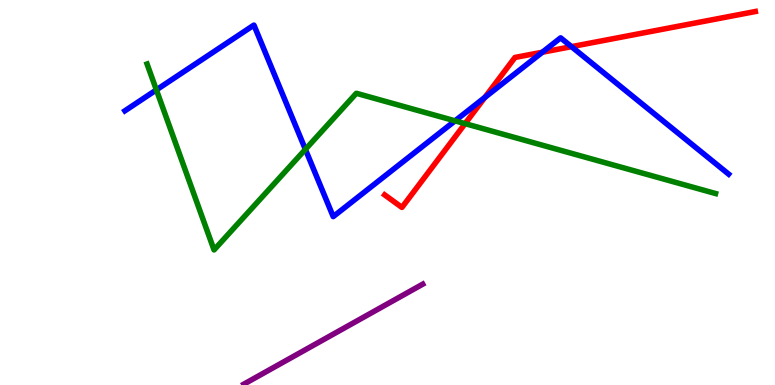[{'lines': ['blue', 'red'], 'intersections': [{'x': 6.26, 'y': 7.47}, {'x': 7.0, 'y': 8.64}, {'x': 7.37, 'y': 8.79}]}, {'lines': ['green', 'red'], 'intersections': [{'x': 6.0, 'y': 6.79}]}, {'lines': ['purple', 'red'], 'intersections': []}, {'lines': ['blue', 'green'], 'intersections': [{'x': 2.02, 'y': 7.67}, {'x': 3.94, 'y': 6.12}, {'x': 5.87, 'y': 6.86}]}, {'lines': ['blue', 'purple'], 'intersections': []}, {'lines': ['green', 'purple'], 'intersections': []}]